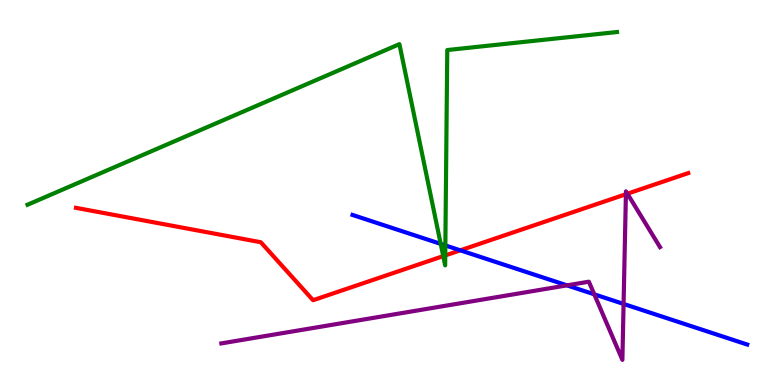[{'lines': ['blue', 'red'], 'intersections': [{'x': 5.94, 'y': 3.5}]}, {'lines': ['green', 'red'], 'intersections': [{'x': 5.72, 'y': 3.35}, {'x': 5.75, 'y': 3.37}]}, {'lines': ['purple', 'red'], 'intersections': [{'x': 8.08, 'y': 4.96}, {'x': 8.1, 'y': 4.97}]}, {'lines': ['blue', 'green'], 'intersections': [{'x': 5.69, 'y': 3.67}, {'x': 5.75, 'y': 3.63}]}, {'lines': ['blue', 'purple'], 'intersections': [{'x': 7.32, 'y': 2.59}, {'x': 7.67, 'y': 2.36}, {'x': 8.05, 'y': 2.11}]}, {'lines': ['green', 'purple'], 'intersections': []}]